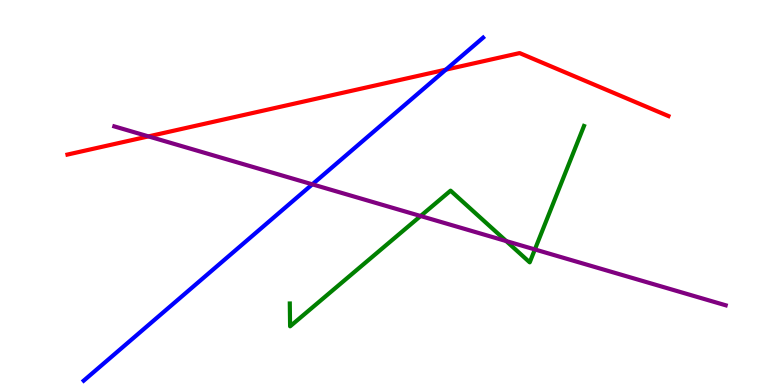[{'lines': ['blue', 'red'], 'intersections': [{'x': 5.75, 'y': 8.19}]}, {'lines': ['green', 'red'], 'intersections': []}, {'lines': ['purple', 'red'], 'intersections': [{'x': 1.92, 'y': 6.46}]}, {'lines': ['blue', 'green'], 'intersections': []}, {'lines': ['blue', 'purple'], 'intersections': [{'x': 4.03, 'y': 5.21}]}, {'lines': ['green', 'purple'], 'intersections': [{'x': 5.43, 'y': 4.39}, {'x': 6.53, 'y': 3.74}, {'x': 6.9, 'y': 3.52}]}]